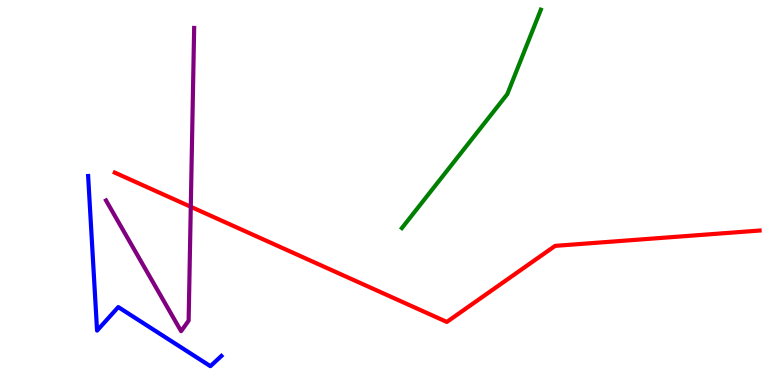[{'lines': ['blue', 'red'], 'intersections': []}, {'lines': ['green', 'red'], 'intersections': []}, {'lines': ['purple', 'red'], 'intersections': [{'x': 2.46, 'y': 4.63}]}, {'lines': ['blue', 'green'], 'intersections': []}, {'lines': ['blue', 'purple'], 'intersections': []}, {'lines': ['green', 'purple'], 'intersections': []}]